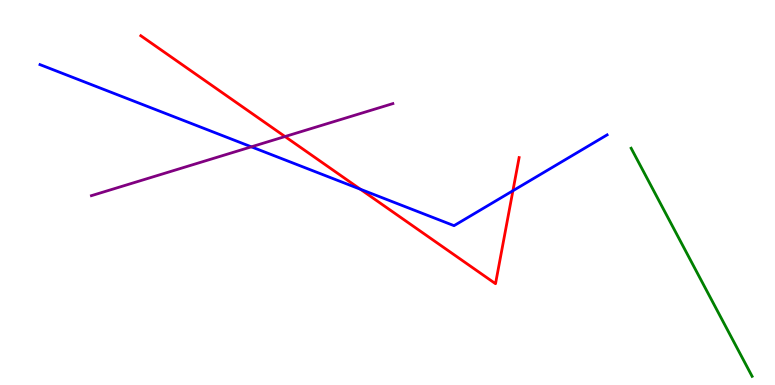[{'lines': ['blue', 'red'], 'intersections': [{'x': 4.65, 'y': 5.08}, {'x': 6.62, 'y': 5.05}]}, {'lines': ['green', 'red'], 'intersections': []}, {'lines': ['purple', 'red'], 'intersections': [{'x': 3.68, 'y': 6.45}]}, {'lines': ['blue', 'green'], 'intersections': []}, {'lines': ['blue', 'purple'], 'intersections': [{'x': 3.24, 'y': 6.19}]}, {'lines': ['green', 'purple'], 'intersections': []}]